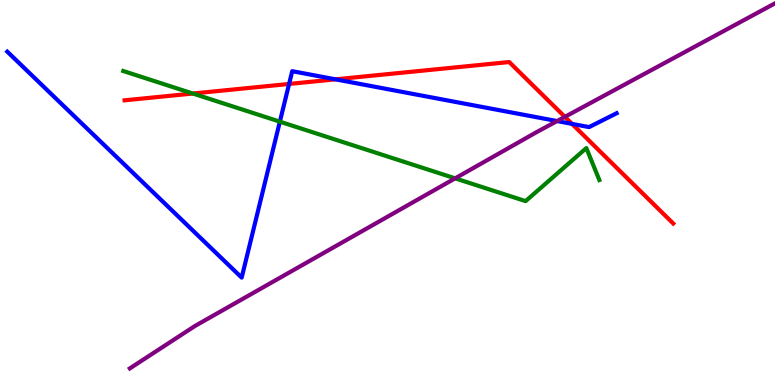[{'lines': ['blue', 'red'], 'intersections': [{'x': 3.73, 'y': 7.82}, {'x': 4.33, 'y': 7.94}, {'x': 7.38, 'y': 6.78}]}, {'lines': ['green', 'red'], 'intersections': [{'x': 2.49, 'y': 7.57}]}, {'lines': ['purple', 'red'], 'intersections': [{'x': 7.29, 'y': 6.97}]}, {'lines': ['blue', 'green'], 'intersections': [{'x': 3.61, 'y': 6.84}]}, {'lines': ['blue', 'purple'], 'intersections': [{'x': 7.19, 'y': 6.86}]}, {'lines': ['green', 'purple'], 'intersections': [{'x': 5.87, 'y': 5.37}]}]